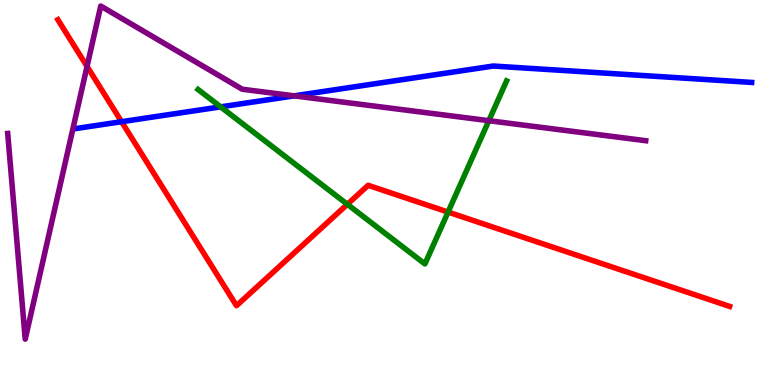[{'lines': ['blue', 'red'], 'intersections': [{'x': 1.57, 'y': 6.84}]}, {'lines': ['green', 'red'], 'intersections': [{'x': 4.48, 'y': 4.69}, {'x': 5.78, 'y': 4.49}]}, {'lines': ['purple', 'red'], 'intersections': [{'x': 1.12, 'y': 8.27}]}, {'lines': ['blue', 'green'], 'intersections': [{'x': 2.85, 'y': 7.22}]}, {'lines': ['blue', 'purple'], 'intersections': [{'x': 3.8, 'y': 7.51}]}, {'lines': ['green', 'purple'], 'intersections': [{'x': 6.31, 'y': 6.87}]}]